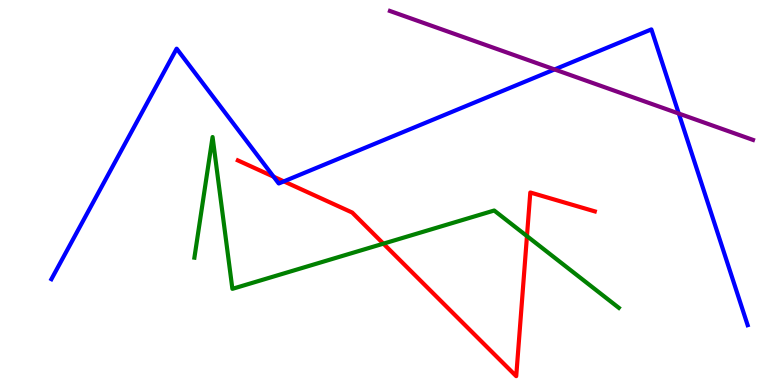[{'lines': ['blue', 'red'], 'intersections': [{'x': 3.53, 'y': 5.41}, {'x': 3.66, 'y': 5.29}]}, {'lines': ['green', 'red'], 'intersections': [{'x': 4.95, 'y': 3.67}, {'x': 6.8, 'y': 3.87}]}, {'lines': ['purple', 'red'], 'intersections': []}, {'lines': ['blue', 'green'], 'intersections': []}, {'lines': ['blue', 'purple'], 'intersections': [{'x': 7.16, 'y': 8.2}, {'x': 8.76, 'y': 7.05}]}, {'lines': ['green', 'purple'], 'intersections': []}]